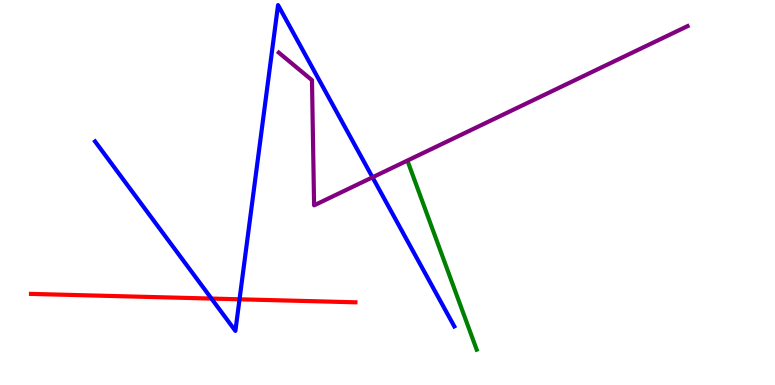[{'lines': ['blue', 'red'], 'intersections': [{'x': 2.73, 'y': 2.24}, {'x': 3.09, 'y': 2.23}]}, {'lines': ['green', 'red'], 'intersections': []}, {'lines': ['purple', 'red'], 'intersections': []}, {'lines': ['blue', 'green'], 'intersections': []}, {'lines': ['blue', 'purple'], 'intersections': [{'x': 4.81, 'y': 5.39}]}, {'lines': ['green', 'purple'], 'intersections': []}]